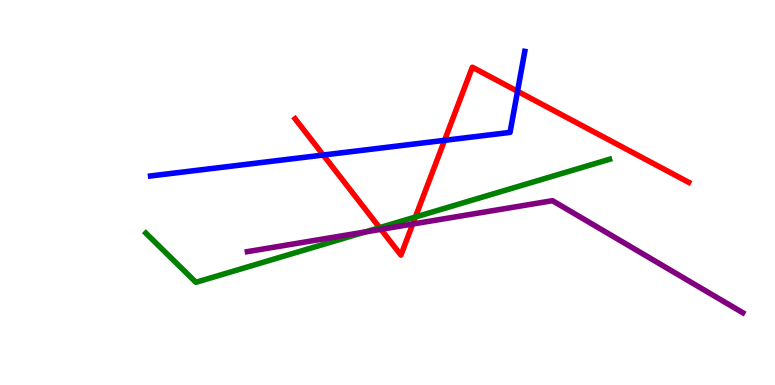[{'lines': ['blue', 'red'], 'intersections': [{'x': 4.17, 'y': 5.97}, {'x': 5.74, 'y': 6.35}, {'x': 6.68, 'y': 7.63}]}, {'lines': ['green', 'red'], 'intersections': [{'x': 4.9, 'y': 4.09}, {'x': 5.36, 'y': 4.36}]}, {'lines': ['purple', 'red'], 'intersections': [{'x': 4.92, 'y': 4.04}, {'x': 5.33, 'y': 4.18}]}, {'lines': ['blue', 'green'], 'intersections': []}, {'lines': ['blue', 'purple'], 'intersections': []}, {'lines': ['green', 'purple'], 'intersections': [{'x': 4.71, 'y': 3.97}]}]